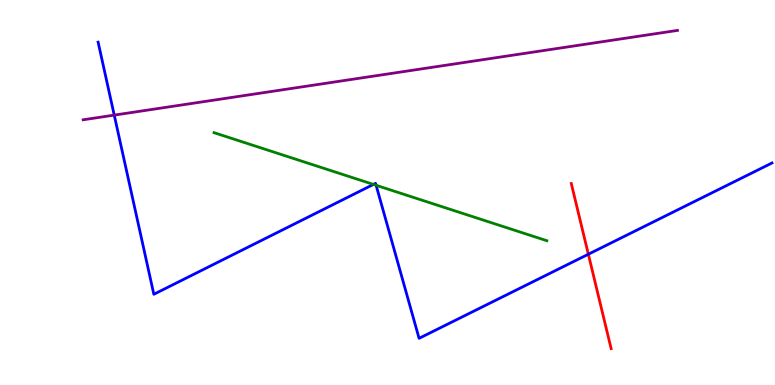[{'lines': ['blue', 'red'], 'intersections': [{'x': 7.59, 'y': 3.4}]}, {'lines': ['green', 'red'], 'intersections': []}, {'lines': ['purple', 'red'], 'intersections': []}, {'lines': ['blue', 'green'], 'intersections': [{'x': 4.82, 'y': 5.21}, {'x': 4.85, 'y': 5.19}]}, {'lines': ['blue', 'purple'], 'intersections': [{'x': 1.47, 'y': 7.01}]}, {'lines': ['green', 'purple'], 'intersections': []}]